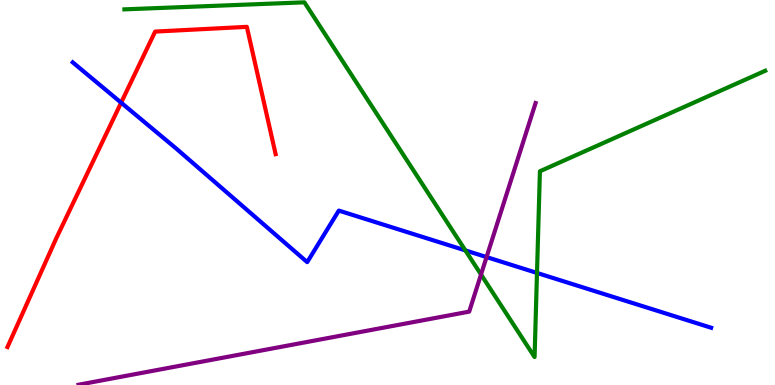[{'lines': ['blue', 'red'], 'intersections': [{'x': 1.56, 'y': 7.33}]}, {'lines': ['green', 'red'], 'intersections': []}, {'lines': ['purple', 'red'], 'intersections': []}, {'lines': ['blue', 'green'], 'intersections': [{'x': 6.0, 'y': 3.5}, {'x': 6.93, 'y': 2.91}]}, {'lines': ['blue', 'purple'], 'intersections': [{'x': 6.28, 'y': 3.32}]}, {'lines': ['green', 'purple'], 'intersections': [{'x': 6.21, 'y': 2.87}]}]